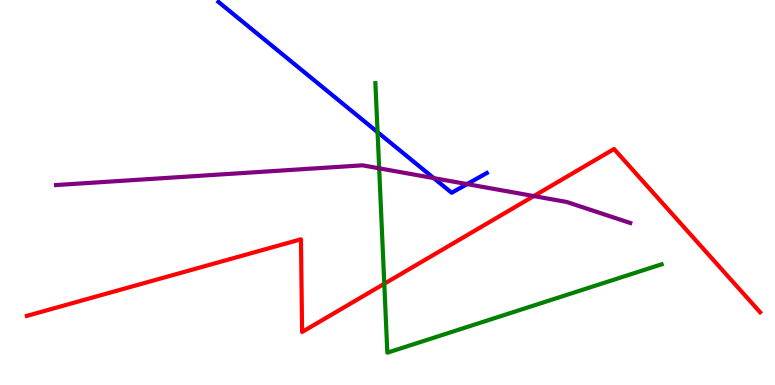[{'lines': ['blue', 'red'], 'intersections': []}, {'lines': ['green', 'red'], 'intersections': [{'x': 4.96, 'y': 2.63}]}, {'lines': ['purple', 'red'], 'intersections': [{'x': 6.89, 'y': 4.91}]}, {'lines': ['blue', 'green'], 'intersections': [{'x': 4.87, 'y': 6.57}]}, {'lines': ['blue', 'purple'], 'intersections': [{'x': 5.6, 'y': 5.37}, {'x': 6.03, 'y': 5.22}]}, {'lines': ['green', 'purple'], 'intersections': [{'x': 4.89, 'y': 5.63}]}]